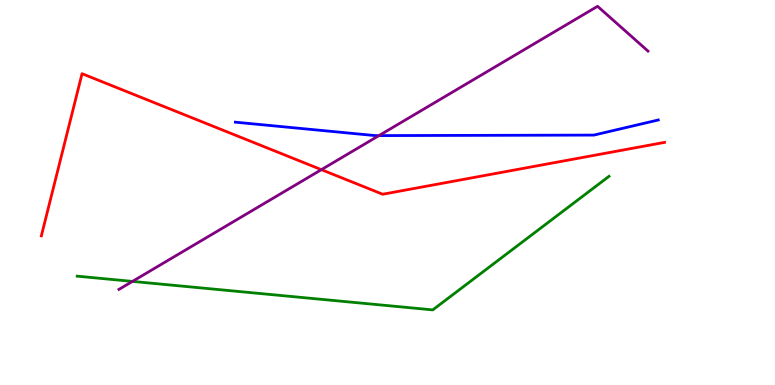[{'lines': ['blue', 'red'], 'intersections': []}, {'lines': ['green', 'red'], 'intersections': []}, {'lines': ['purple', 'red'], 'intersections': [{'x': 4.15, 'y': 5.59}]}, {'lines': ['blue', 'green'], 'intersections': []}, {'lines': ['blue', 'purple'], 'intersections': [{'x': 4.89, 'y': 6.48}]}, {'lines': ['green', 'purple'], 'intersections': [{'x': 1.71, 'y': 2.69}]}]